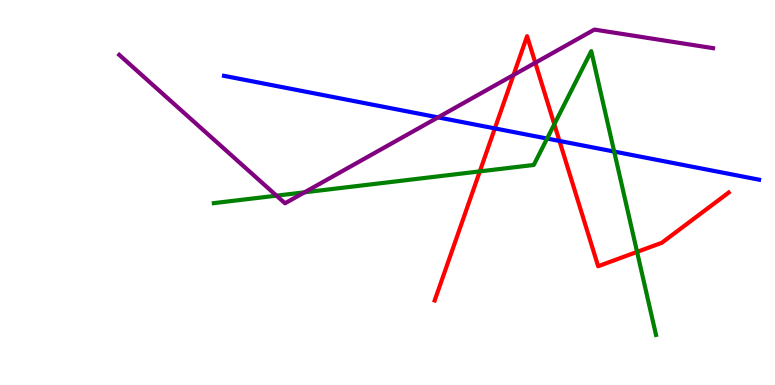[{'lines': ['blue', 'red'], 'intersections': [{'x': 6.39, 'y': 6.66}, {'x': 7.22, 'y': 6.34}]}, {'lines': ['green', 'red'], 'intersections': [{'x': 6.19, 'y': 5.55}, {'x': 7.15, 'y': 6.77}, {'x': 8.22, 'y': 3.46}]}, {'lines': ['purple', 'red'], 'intersections': [{'x': 6.63, 'y': 8.05}, {'x': 6.91, 'y': 8.37}]}, {'lines': ['blue', 'green'], 'intersections': [{'x': 7.06, 'y': 6.4}, {'x': 7.92, 'y': 6.06}]}, {'lines': ['blue', 'purple'], 'intersections': [{'x': 5.65, 'y': 6.95}]}, {'lines': ['green', 'purple'], 'intersections': [{'x': 3.57, 'y': 4.92}, {'x': 3.93, 'y': 5.0}]}]